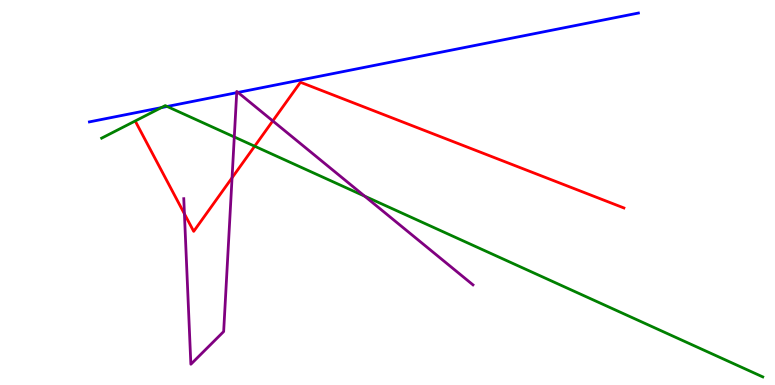[{'lines': ['blue', 'red'], 'intersections': []}, {'lines': ['green', 'red'], 'intersections': [{'x': 3.29, 'y': 6.2}]}, {'lines': ['purple', 'red'], 'intersections': [{'x': 2.38, 'y': 4.45}, {'x': 2.99, 'y': 5.38}, {'x': 3.52, 'y': 6.86}]}, {'lines': ['blue', 'green'], 'intersections': [{'x': 2.08, 'y': 7.2}, {'x': 2.16, 'y': 7.23}]}, {'lines': ['blue', 'purple'], 'intersections': [{'x': 3.05, 'y': 7.59}, {'x': 3.07, 'y': 7.6}]}, {'lines': ['green', 'purple'], 'intersections': [{'x': 3.02, 'y': 6.44}, {'x': 4.7, 'y': 4.91}]}]